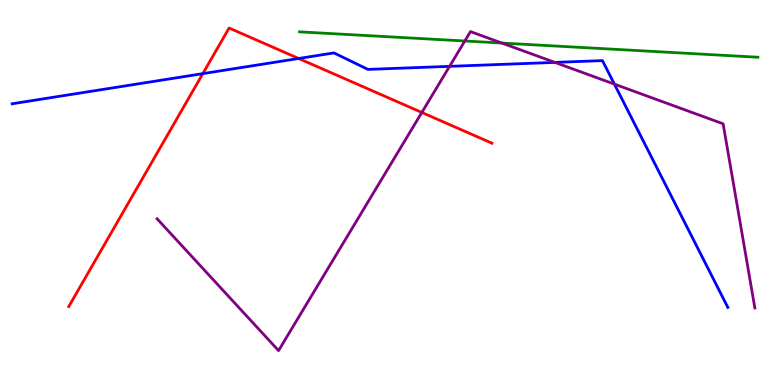[{'lines': ['blue', 'red'], 'intersections': [{'x': 2.62, 'y': 8.09}, {'x': 3.85, 'y': 8.48}]}, {'lines': ['green', 'red'], 'intersections': []}, {'lines': ['purple', 'red'], 'intersections': [{'x': 5.44, 'y': 7.08}]}, {'lines': ['blue', 'green'], 'intersections': []}, {'lines': ['blue', 'purple'], 'intersections': [{'x': 5.8, 'y': 8.28}, {'x': 7.16, 'y': 8.38}, {'x': 7.93, 'y': 7.81}]}, {'lines': ['green', 'purple'], 'intersections': [{'x': 6.0, 'y': 8.94}, {'x': 6.48, 'y': 8.88}]}]